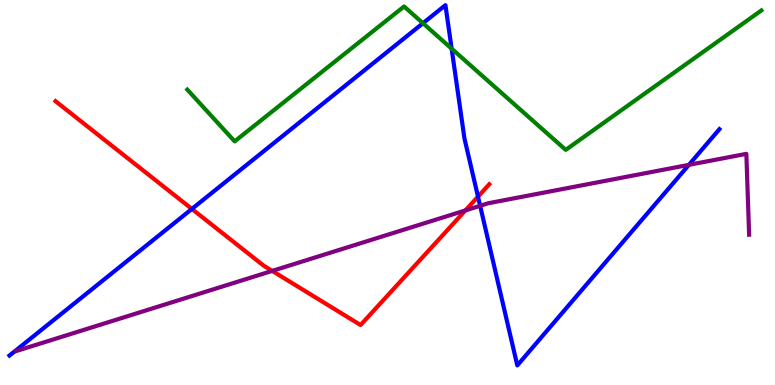[{'lines': ['blue', 'red'], 'intersections': [{'x': 2.48, 'y': 4.57}, {'x': 6.17, 'y': 4.89}]}, {'lines': ['green', 'red'], 'intersections': []}, {'lines': ['purple', 'red'], 'intersections': [{'x': 3.51, 'y': 2.96}, {'x': 6.0, 'y': 4.53}]}, {'lines': ['blue', 'green'], 'intersections': [{'x': 5.46, 'y': 9.4}, {'x': 5.83, 'y': 8.74}]}, {'lines': ['blue', 'purple'], 'intersections': [{'x': 6.2, 'y': 4.65}, {'x': 8.89, 'y': 5.72}]}, {'lines': ['green', 'purple'], 'intersections': []}]